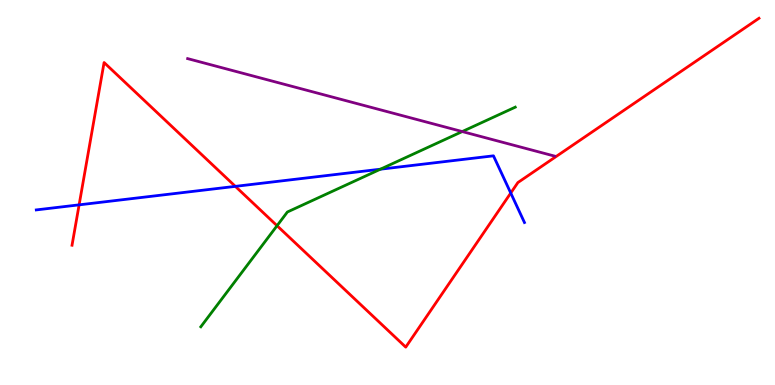[{'lines': ['blue', 'red'], 'intersections': [{'x': 1.02, 'y': 4.68}, {'x': 3.04, 'y': 5.16}, {'x': 6.59, 'y': 4.99}]}, {'lines': ['green', 'red'], 'intersections': [{'x': 3.57, 'y': 4.14}]}, {'lines': ['purple', 'red'], 'intersections': []}, {'lines': ['blue', 'green'], 'intersections': [{'x': 4.91, 'y': 5.61}]}, {'lines': ['blue', 'purple'], 'intersections': []}, {'lines': ['green', 'purple'], 'intersections': [{'x': 5.96, 'y': 6.58}]}]